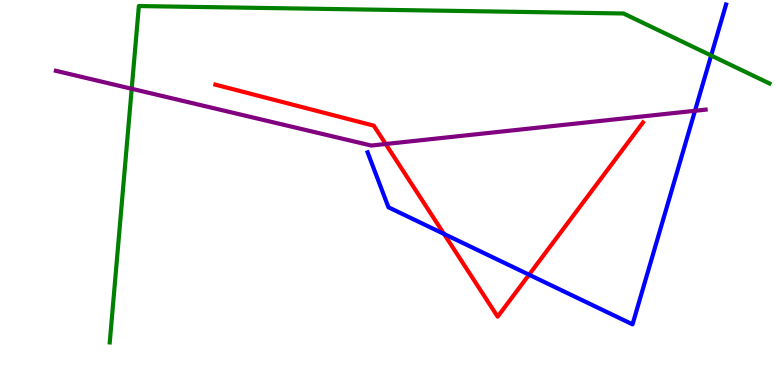[{'lines': ['blue', 'red'], 'intersections': [{'x': 5.73, 'y': 3.92}, {'x': 6.83, 'y': 2.86}]}, {'lines': ['green', 'red'], 'intersections': []}, {'lines': ['purple', 'red'], 'intersections': [{'x': 4.98, 'y': 6.26}]}, {'lines': ['blue', 'green'], 'intersections': [{'x': 9.18, 'y': 8.56}]}, {'lines': ['blue', 'purple'], 'intersections': [{'x': 8.97, 'y': 7.12}]}, {'lines': ['green', 'purple'], 'intersections': [{'x': 1.7, 'y': 7.69}]}]